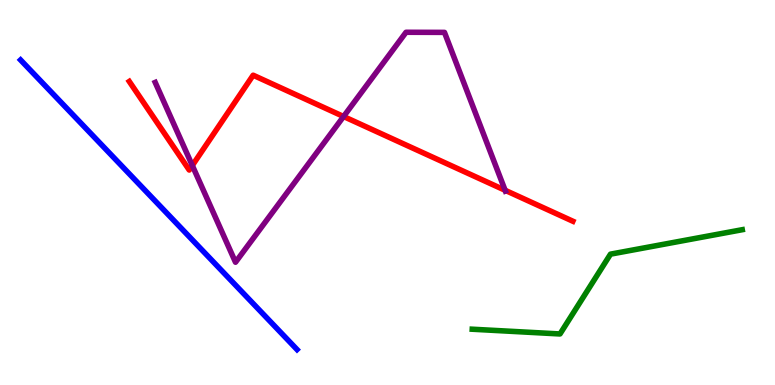[{'lines': ['blue', 'red'], 'intersections': []}, {'lines': ['green', 'red'], 'intersections': []}, {'lines': ['purple', 'red'], 'intersections': [{'x': 2.48, 'y': 5.7}, {'x': 4.43, 'y': 6.97}, {'x': 6.52, 'y': 5.06}]}, {'lines': ['blue', 'green'], 'intersections': []}, {'lines': ['blue', 'purple'], 'intersections': []}, {'lines': ['green', 'purple'], 'intersections': []}]